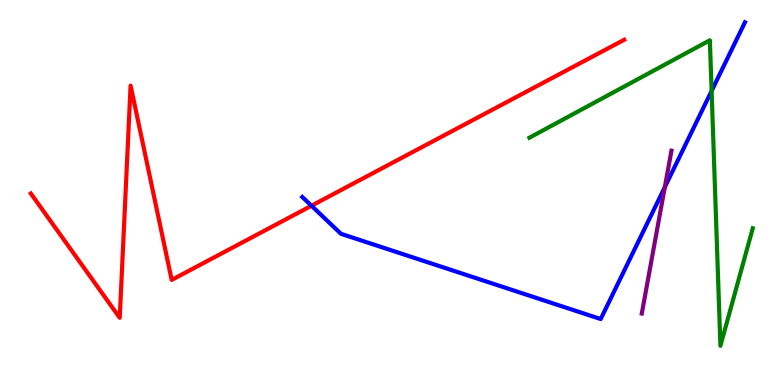[{'lines': ['blue', 'red'], 'intersections': [{'x': 4.02, 'y': 4.66}]}, {'lines': ['green', 'red'], 'intersections': []}, {'lines': ['purple', 'red'], 'intersections': []}, {'lines': ['blue', 'green'], 'intersections': [{'x': 9.18, 'y': 7.64}]}, {'lines': ['blue', 'purple'], 'intersections': [{'x': 8.58, 'y': 5.14}]}, {'lines': ['green', 'purple'], 'intersections': []}]